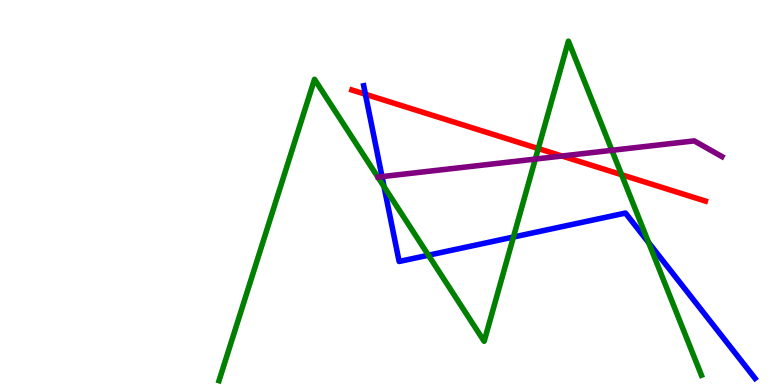[{'lines': ['blue', 'red'], 'intersections': [{'x': 4.71, 'y': 7.55}]}, {'lines': ['green', 'red'], 'intersections': [{'x': 6.95, 'y': 6.14}, {'x': 8.02, 'y': 5.46}]}, {'lines': ['purple', 'red'], 'intersections': [{'x': 7.25, 'y': 5.95}]}, {'lines': ['blue', 'green'], 'intersections': [{'x': 4.96, 'y': 5.15}, {'x': 5.53, 'y': 3.37}, {'x': 6.62, 'y': 3.84}, {'x': 8.37, 'y': 3.7}]}, {'lines': ['blue', 'purple'], 'intersections': [{'x': 4.93, 'y': 5.41}]}, {'lines': ['green', 'purple'], 'intersections': [{'x': 6.91, 'y': 5.87}, {'x': 7.9, 'y': 6.1}]}]